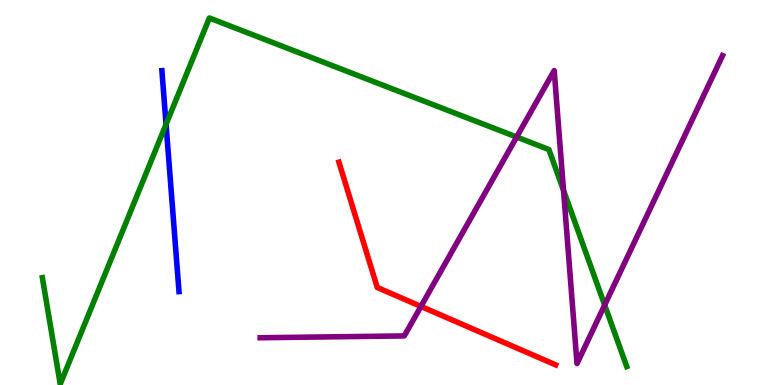[{'lines': ['blue', 'red'], 'intersections': []}, {'lines': ['green', 'red'], 'intersections': []}, {'lines': ['purple', 'red'], 'intersections': [{'x': 5.43, 'y': 2.04}]}, {'lines': ['blue', 'green'], 'intersections': [{'x': 2.14, 'y': 6.77}]}, {'lines': ['blue', 'purple'], 'intersections': []}, {'lines': ['green', 'purple'], 'intersections': [{'x': 6.67, 'y': 6.44}, {'x': 7.27, 'y': 5.06}, {'x': 7.8, 'y': 2.08}]}]